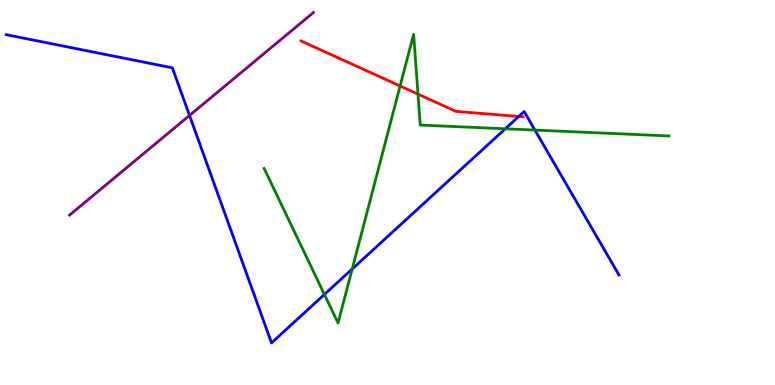[{'lines': ['blue', 'red'], 'intersections': [{'x': 6.69, 'y': 6.97}]}, {'lines': ['green', 'red'], 'intersections': [{'x': 5.16, 'y': 7.77}, {'x': 5.39, 'y': 7.55}]}, {'lines': ['purple', 'red'], 'intersections': []}, {'lines': ['blue', 'green'], 'intersections': [{'x': 4.19, 'y': 2.35}, {'x': 4.54, 'y': 3.01}, {'x': 6.52, 'y': 6.65}, {'x': 6.9, 'y': 6.62}]}, {'lines': ['blue', 'purple'], 'intersections': [{'x': 2.45, 'y': 7.0}]}, {'lines': ['green', 'purple'], 'intersections': []}]